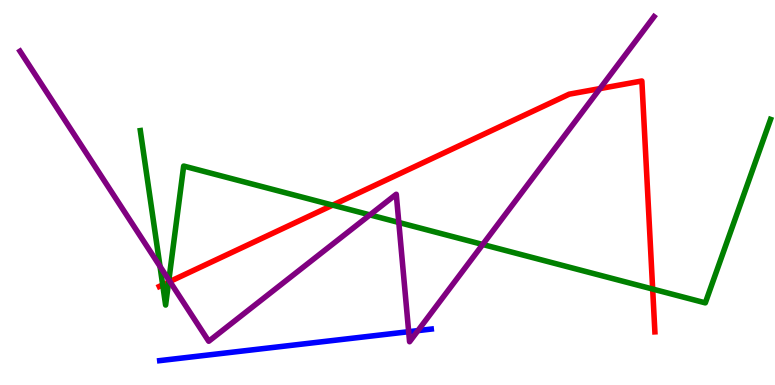[{'lines': ['blue', 'red'], 'intersections': []}, {'lines': ['green', 'red'], 'intersections': [{'x': 2.1, 'y': 2.6}, {'x': 2.18, 'y': 2.67}, {'x': 4.29, 'y': 4.67}, {'x': 8.42, 'y': 2.49}]}, {'lines': ['purple', 'red'], 'intersections': [{'x': 2.19, 'y': 2.69}, {'x': 7.74, 'y': 7.7}]}, {'lines': ['blue', 'green'], 'intersections': []}, {'lines': ['blue', 'purple'], 'intersections': [{'x': 5.27, 'y': 1.38}, {'x': 5.39, 'y': 1.41}]}, {'lines': ['green', 'purple'], 'intersections': [{'x': 2.06, 'y': 3.08}, {'x': 2.18, 'y': 2.73}, {'x': 4.77, 'y': 4.42}, {'x': 5.15, 'y': 4.22}, {'x': 6.23, 'y': 3.65}]}]